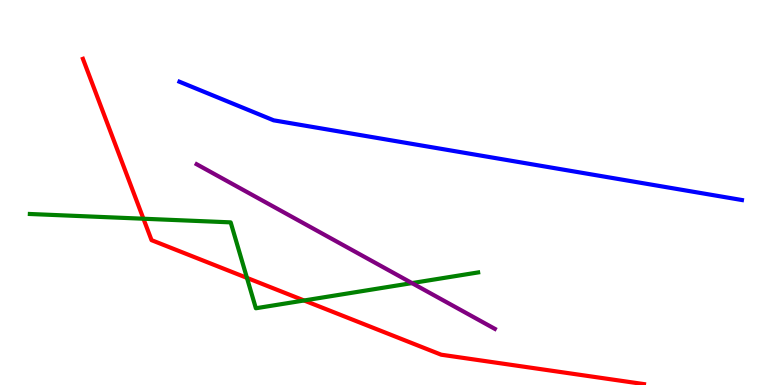[{'lines': ['blue', 'red'], 'intersections': []}, {'lines': ['green', 'red'], 'intersections': [{'x': 1.85, 'y': 4.32}, {'x': 3.19, 'y': 2.78}, {'x': 3.92, 'y': 2.2}]}, {'lines': ['purple', 'red'], 'intersections': []}, {'lines': ['blue', 'green'], 'intersections': []}, {'lines': ['blue', 'purple'], 'intersections': []}, {'lines': ['green', 'purple'], 'intersections': [{'x': 5.32, 'y': 2.65}]}]